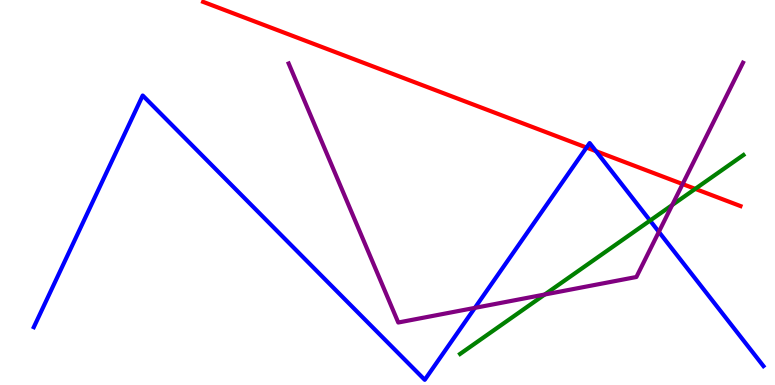[{'lines': ['blue', 'red'], 'intersections': [{'x': 7.57, 'y': 6.17}, {'x': 7.69, 'y': 6.07}]}, {'lines': ['green', 'red'], 'intersections': [{'x': 8.97, 'y': 5.09}]}, {'lines': ['purple', 'red'], 'intersections': [{'x': 8.81, 'y': 5.22}]}, {'lines': ['blue', 'green'], 'intersections': [{'x': 8.39, 'y': 4.27}]}, {'lines': ['blue', 'purple'], 'intersections': [{'x': 6.13, 'y': 2.0}, {'x': 8.5, 'y': 3.98}]}, {'lines': ['green', 'purple'], 'intersections': [{'x': 7.03, 'y': 2.35}, {'x': 8.67, 'y': 4.67}]}]